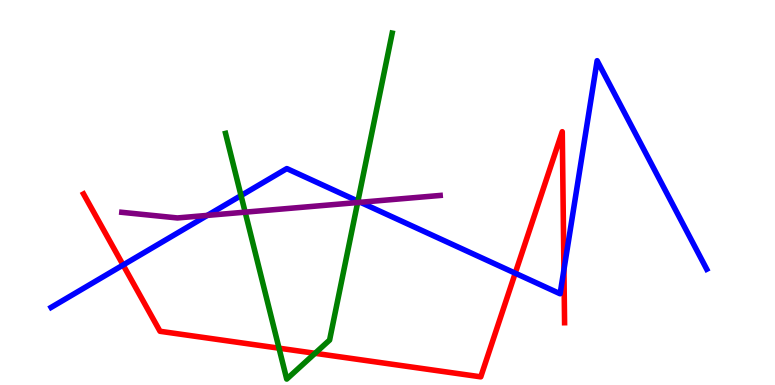[{'lines': ['blue', 'red'], 'intersections': [{'x': 1.59, 'y': 3.12}, {'x': 6.65, 'y': 2.9}, {'x': 7.28, 'y': 2.99}]}, {'lines': ['green', 'red'], 'intersections': [{'x': 3.6, 'y': 0.956}, {'x': 4.07, 'y': 0.823}]}, {'lines': ['purple', 'red'], 'intersections': []}, {'lines': ['blue', 'green'], 'intersections': [{'x': 3.11, 'y': 4.92}, {'x': 4.62, 'y': 4.78}]}, {'lines': ['blue', 'purple'], 'intersections': [{'x': 2.68, 'y': 4.41}, {'x': 4.65, 'y': 4.75}]}, {'lines': ['green', 'purple'], 'intersections': [{'x': 3.16, 'y': 4.49}, {'x': 4.61, 'y': 4.74}]}]